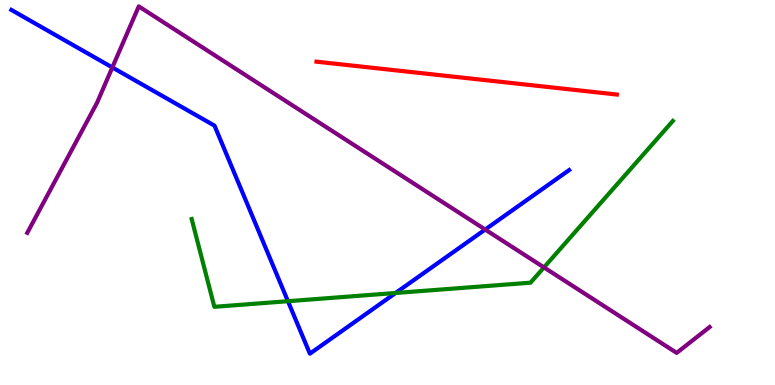[{'lines': ['blue', 'red'], 'intersections': []}, {'lines': ['green', 'red'], 'intersections': []}, {'lines': ['purple', 'red'], 'intersections': []}, {'lines': ['blue', 'green'], 'intersections': [{'x': 3.72, 'y': 2.18}, {'x': 5.1, 'y': 2.39}]}, {'lines': ['blue', 'purple'], 'intersections': [{'x': 1.45, 'y': 8.25}, {'x': 6.26, 'y': 4.04}]}, {'lines': ['green', 'purple'], 'intersections': [{'x': 7.02, 'y': 3.05}]}]